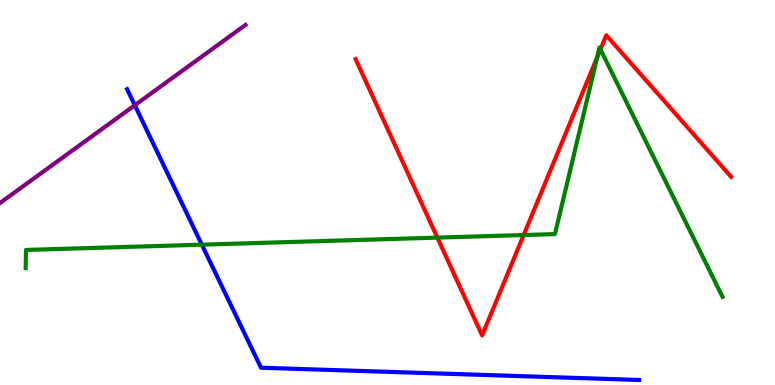[{'lines': ['blue', 'red'], 'intersections': []}, {'lines': ['green', 'red'], 'intersections': [{'x': 5.64, 'y': 3.83}, {'x': 6.76, 'y': 3.9}, {'x': 7.71, 'y': 8.51}, {'x': 7.75, 'y': 8.72}]}, {'lines': ['purple', 'red'], 'intersections': []}, {'lines': ['blue', 'green'], 'intersections': [{'x': 2.6, 'y': 3.64}]}, {'lines': ['blue', 'purple'], 'intersections': [{'x': 1.74, 'y': 7.27}]}, {'lines': ['green', 'purple'], 'intersections': []}]